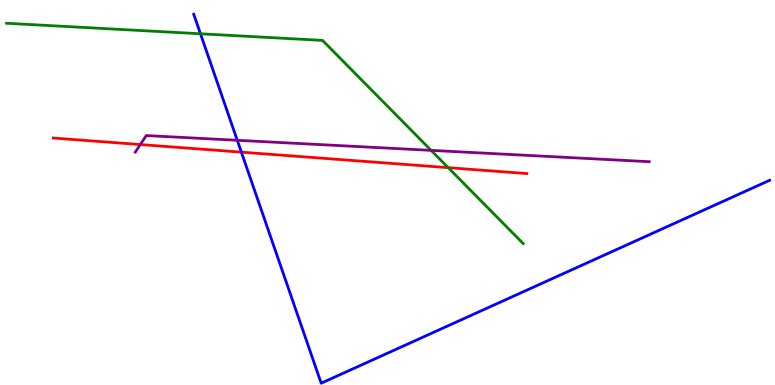[{'lines': ['blue', 'red'], 'intersections': [{'x': 3.11, 'y': 6.05}]}, {'lines': ['green', 'red'], 'intersections': [{'x': 5.78, 'y': 5.64}]}, {'lines': ['purple', 'red'], 'intersections': [{'x': 1.81, 'y': 6.25}]}, {'lines': ['blue', 'green'], 'intersections': [{'x': 2.59, 'y': 9.12}]}, {'lines': ['blue', 'purple'], 'intersections': [{'x': 3.06, 'y': 6.36}]}, {'lines': ['green', 'purple'], 'intersections': [{'x': 5.56, 'y': 6.09}]}]